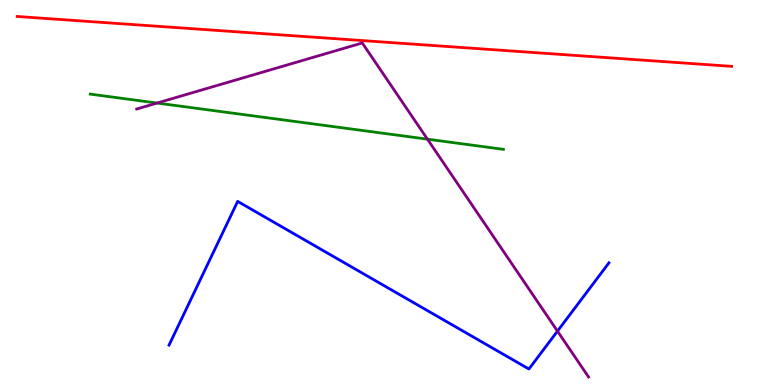[{'lines': ['blue', 'red'], 'intersections': []}, {'lines': ['green', 'red'], 'intersections': []}, {'lines': ['purple', 'red'], 'intersections': []}, {'lines': ['blue', 'green'], 'intersections': []}, {'lines': ['blue', 'purple'], 'intersections': [{'x': 7.19, 'y': 1.4}]}, {'lines': ['green', 'purple'], 'intersections': [{'x': 2.03, 'y': 7.32}, {'x': 5.52, 'y': 6.38}]}]